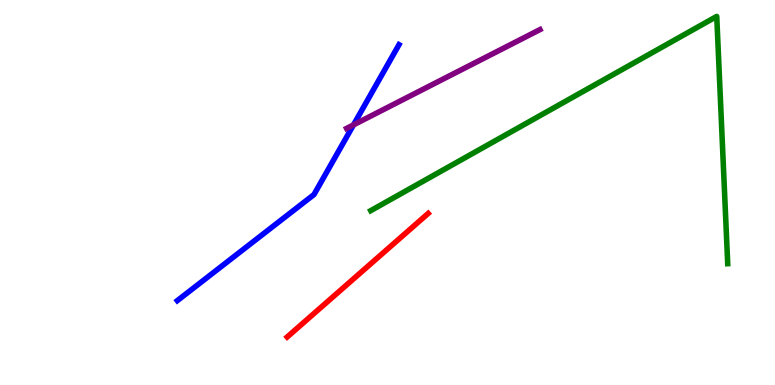[{'lines': ['blue', 'red'], 'intersections': []}, {'lines': ['green', 'red'], 'intersections': []}, {'lines': ['purple', 'red'], 'intersections': []}, {'lines': ['blue', 'green'], 'intersections': []}, {'lines': ['blue', 'purple'], 'intersections': [{'x': 4.56, 'y': 6.76}]}, {'lines': ['green', 'purple'], 'intersections': []}]